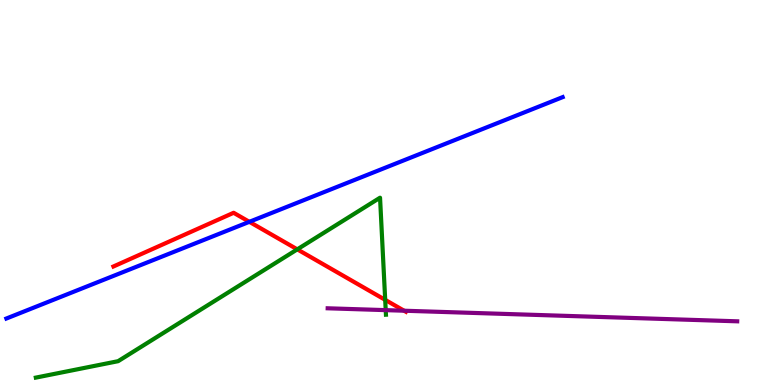[{'lines': ['blue', 'red'], 'intersections': [{'x': 3.22, 'y': 4.24}]}, {'lines': ['green', 'red'], 'intersections': [{'x': 3.84, 'y': 3.52}, {'x': 4.97, 'y': 2.21}]}, {'lines': ['purple', 'red'], 'intersections': [{'x': 5.21, 'y': 1.93}]}, {'lines': ['blue', 'green'], 'intersections': []}, {'lines': ['blue', 'purple'], 'intersections': []}, {'lines': ['green', 'purple'], 'intersections': [{'x': 4.98, 'y': 1.94}]}]